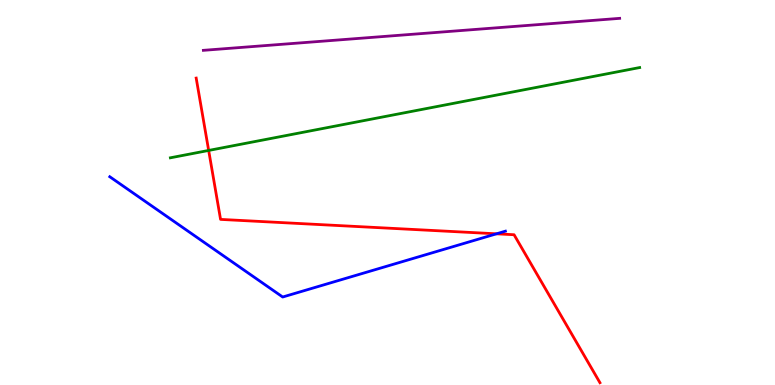[{'lines': ['blue', 'red'], 'intersections': [{'x': 6.41, 'y': 3.93}]}, {'lines': ['green', 'red'], 'intersections': [{'x': 2.69, 'y': 6.09}]}, {'lines': ['purple', 'red'], 'intersections': []}, {'lines': ['blue', 'green'], 'intersections': []}, {'lines': ['blue', 'purple'], 'intersections': []}, {'lines': ['green', 'purple'], 'intersections': []}]